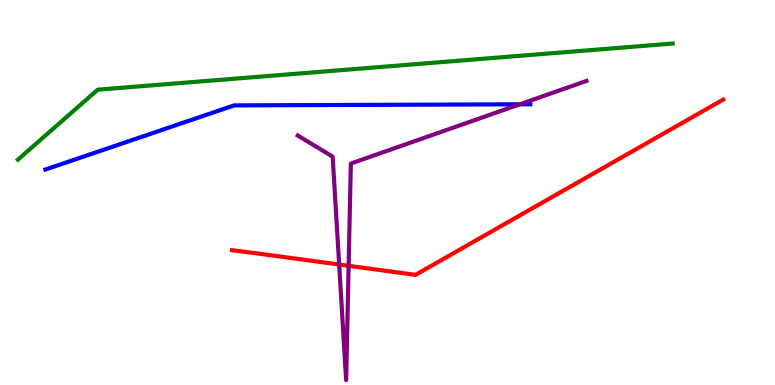[{'lines': ['blue', 'red'], 'intersections': []}, {'lines': ['green', 'red'], 'intersections': []}, {'lines': ['purple', 'red'], 'intersections': [{'x': 4.38, 'y': 3.13}, {'x': 4.5, 'y': 3.1}]}, {'lines': ['blue', 'green'], 'intersections': []}, {'lines': ['blue', 'purple'], 'intersections': [{'x': 6.71, 'y': 7.29}]}, {'lines': ['green', 'purple'], 'intersections': []}]